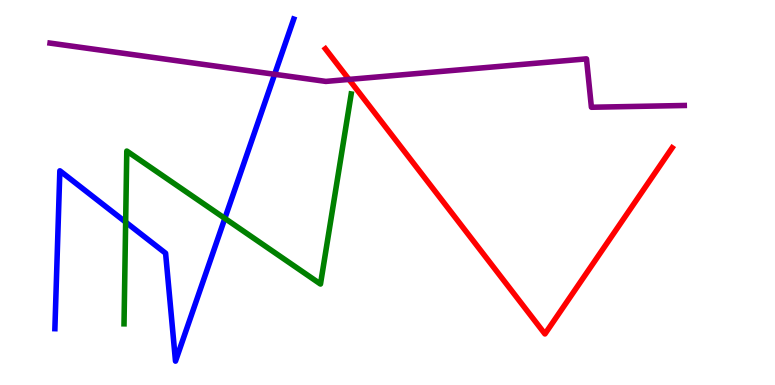[{'lines': ['blue', 'red'], 'intersections': []}, {'lines': ['green', 'red'], 'intersections': []}, {'lines': ['purple', 'red'], 'intersections': [{'x': 4.5, 'y': 7.94}]}, {'lines': ['blue', 'green'], 'intersections': [{'x': 1.62, 'y': 4.23}, {'x': 2.9, 'y': 4.33}]}, {'lines': ['blue', 'purple'], 'intersections': [{'x': 3.54, 'y': 8.07}]}, {'lines': ['green', 'purple'], 'intersections': []}]